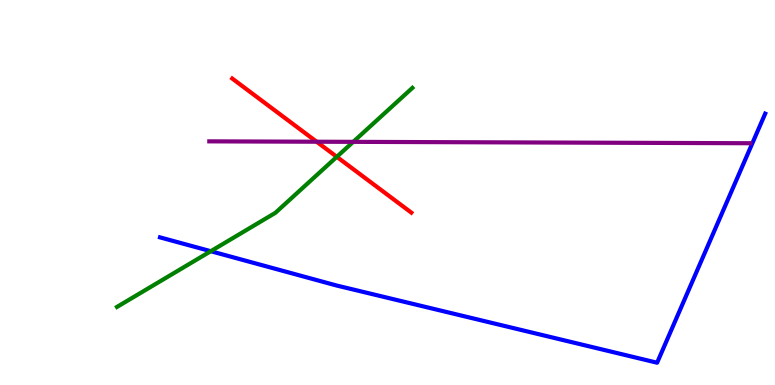[{'lines': ['blue', 'red'], 'intersections': []}, {'lines': ['green', 'red'], 'intersections': [{'x': 4.35, 'y': 5.93}]}, {'lines': ['purple', 'red'], 'intersections': [{'x': 4.09, 'y': 6.32}]}, {'lines': ['blue', 'green'], 'intersections': [{'x': 2.72, 'y': 3.48}]}, {'lines': ['blue', 'purple'], 'intersections': []}, {'lines': ['green', 'purple'], 'intersections': [{'x': 4.56, 'y': 6.32}]}]